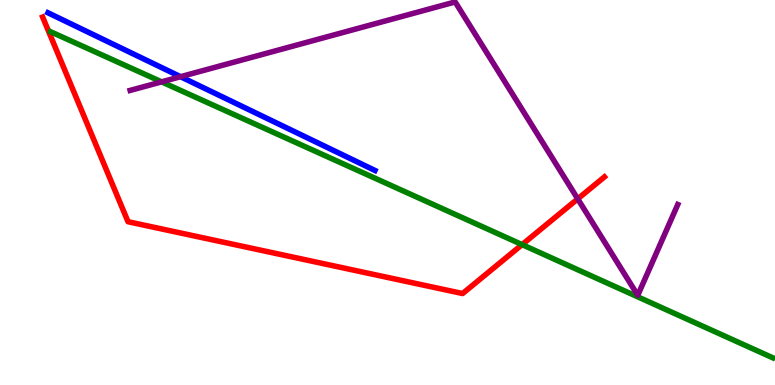[{'lines': ['blue', 'red'], 'intersections': []}, {'lines': ['green', 'red'], 'intersections': [{'x': 6.74, 'y': 3.65}]}, {'lines': ['purple', 'red'], 'intersections': [{'x': 7.45, 'y': 4.83}]}, {'lines': ['blue', 'green'], 'intersections': []}, {'lines': ['blue', 'purple'], 'intersections': [{'x': 2.33, 'y': 8.01}]}, {'lines': ['green', 'purple'], 'intersections': [{'x': 2.09, 'y': 7.87}]}]